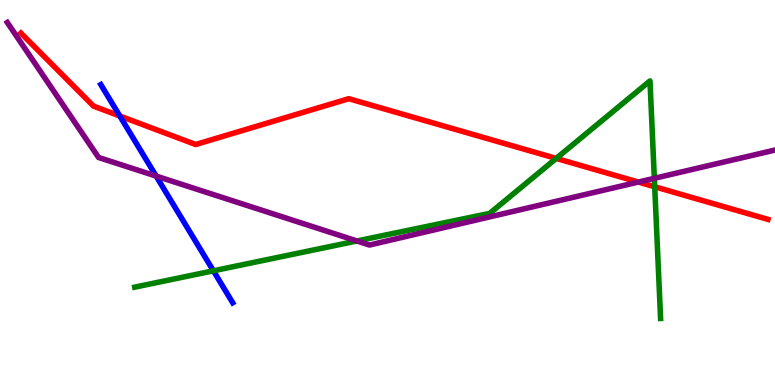[{'lines': ['blue', 'red'], 'intersections': [{'x': 1.55, 'y': 6.99}]}, {'lines': ['green', 'red'], 'intersections': [{'x': 7.18, 'y': 5.89}, {'x': 8.45, 'y': 5.15}]}, {'lines': ['purple', 'red'], 'intersections': [{'x': 8.24, 'y': 5.27}]}, {'lines': ['blue', 'green'], 'intersections': [{'x': 2.75, 'y': 2.97}]}, {'lines': ['blue', 'purple'], 'intersections': [{'x': 2.01, 'y': 5.43}]}, {'lines': ['green', 'purple'], 'intersections': [{'x': 4.61, 'y': 3.74}, {'x': 8.44, 'y': 5.37}]}]